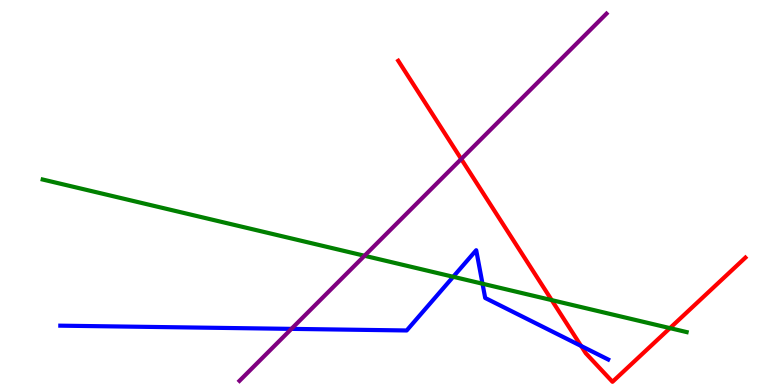[{'lines': ['blue', 'red'], 'intersections': [{'x': 7.5, 'y': 1.01}]}, {'lines': ['green', 'red'], 'intersections': [{'x': 7.12, 'y': 2.2}, {'x': 8.64, 'y': 1.48}]}, {'lines': ['purple', 'red'], 'intersections': [{'x': 5.95, 'y': 5.87}]}, {'lines': ['blue', 'green'], 'intersections': [{'x': 5.85, 'y': 2.81}, {'x': 6.23, 'y': 2.63}]}, {'lines': ['blue', 'purple'], 'intersections': [{'x': 3.76, 'y': 1.46}]}, {'lines': ['green', 'purple'], 'intersections': [{'x': 4.7, 'y': 3.36}]}]